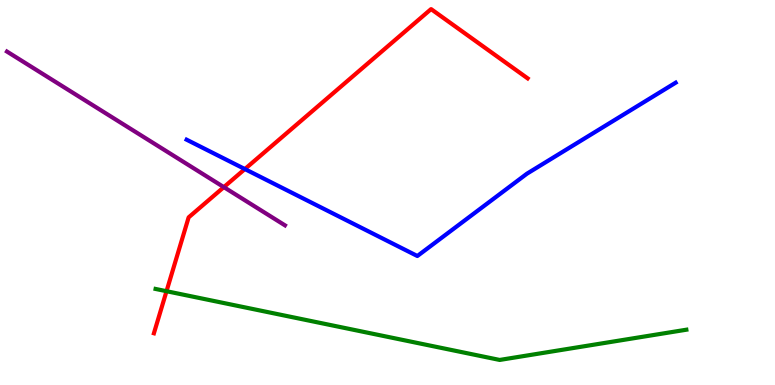[{'lines': ['blue', 'red'], 'intersections': [{'x': 3.16, 'y': 5.61}]}, {'lines': ['green', 'red'], 'intersections': [{'x': 2.15, 'y': 2.44}]}, {'lines': ['purple', 'red'], 'intersections': [{'x': 2.89, 'y': 5.14}]}, {'lines': ['blue', 'green'], 'intersections': []}, {'lines': ['blue', 'purple'], 'intersections': []}, {'lines': ['green', 'purple'], 'intersections': []}]